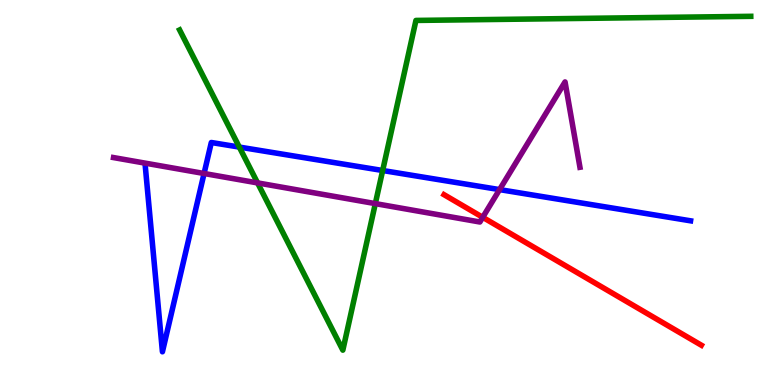[{'lines': ['blue', 'red'], 'intersections': []}, {'lines': ['green', 'red'], 'intersections': []}, {'lines': ['purple', 'red'], 'intersections': [{'x': 6.23, 'y': 4.36}]}, {'lines': ['blue', 'green'], 'intersections': [{'x': 3.09, 'y': 6.18}, {'x': 4.94, 'y': 5.57}]}, {'lines': ['blue', 'purple'], 'intersections': [{'x': 2.63, 'y': 5.49}, {'x': 6.45, 'y': 5.08}]}, {'lines': ['green', 'purple'], 'intersections': [{'x': 3.32, 'y': 5.25}, {'x': 4.84, 'y': 4.71}]}]